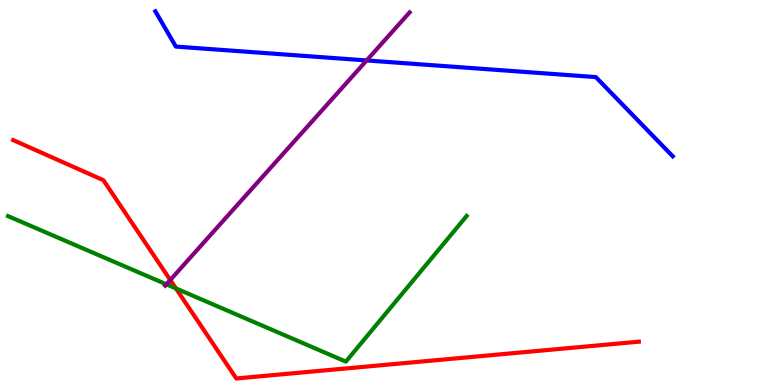[{'lines': ['blue', 'red'], 'intersections': []}, {'lines': ['green', 'red'], 'intersections': [{'x': 2.27, 'y': 2.51}]}, {'lines': ['purple', 'red'], 'intersections': [{'x': 2.2, 'y': 2.73}]}, {'lines': ['blue', 'green'], 'intersections': []}, {'lines': ['blue', 'purple'], 'intersections': [{'x': 4.73, 'y': 8.43}]}, {'lines': ['green', 'purple'], 'intersections': [{'x': 2.15, 'y': 2.62}]}]